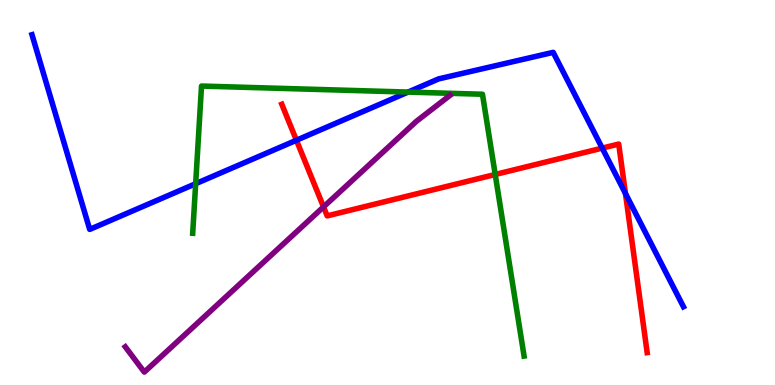[{'lines': ['blue', 'red'], 'intersections': [{'x': 3.82, 'y': 6.36}, {'x': 7.77, 'y': 6.15}, {'x': 8.07, 'y': 4.97}]}, {'lines': ['green', 'red'], 'intersections': [{'x': 6.39, 'y': 5.47}]}, {'lines': ['purple', 'red'], 'intersections': [{'x': 4.17, 'y': 4.63}]}, {'lines': ['blue', 'green'], 'intersections': [{'x': 2.52, 'y': 5.23}, {'x': 5.27, 'y': 7.61}]}, {'lines': ['blue', 'purple'], 'intersections': []}, {'lines': ['green', 'purple'], 'intersections': []}]